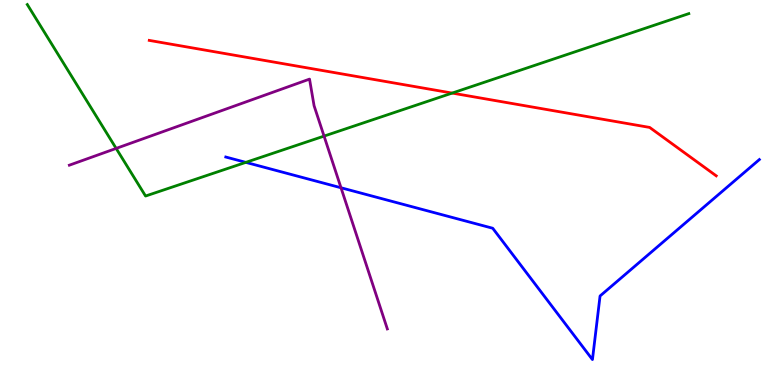[{'lines': ['blue', 'red'], 'intersections': []}, {'lines': ['green', 'red'], 'intersections': [{'x': 5.83, 'y': 7.58}]}, {'lines': ['purple', 'red'], 'intersections': []}, {'lines': ['blue', 'green'], 'intersections': [{'x': 3.17, 'y': 5.78}]}, {'lines': ['blue', 'purple'], 'intersections': [{'x': 4.4, 'y': 5.12}]}, {'lines': ['green', 'purple'], 'intersections': [{'x': 1.5, 'y': 6.15}, {'x': 4.18, 'y': 6.46}]}]